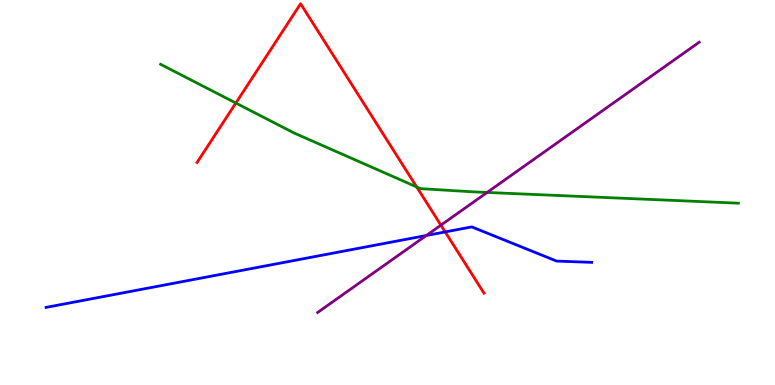[{'lines': ['blue', 'red'], 'intersections': [{'x': 5.74, 'y': 3.98}]}, {'lines': ['green', 'red'], 'intersections': [{'x': 3.04, 'y': 7.32}, {'x': 5.38, 'y': 5.14}]}, {'lines': ['purple', 'red'], 'intersections': [{'x': 5.69, 'y': 4.15}]}, {'lines': ['blue', 'green'], 'intersections': []}, {'lines': ['blue', 'purple'], 'intersections': [{'x': 5.5, 'y': 3.88}]}, {'lines': ['green', 'purple'], 'intersections': [{'x': 6.29, 'y': 5.0}]}]